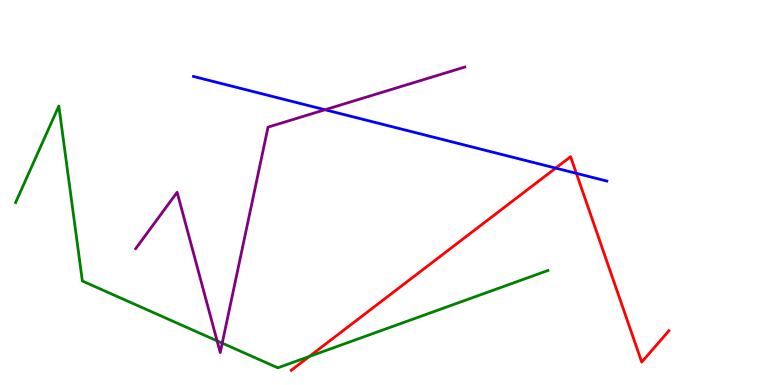[{'lines': ['blue', 'red'], 'intersections': [{'x': 7.17, 'y': 5.63}, {'x': 7.44, 'y': 5.5}]}, {'lines': ['green', 'red'], 'intersections': [{'x': 3.99, 'y': 0.741}]}, {'lines': ['purple', 'red'], 'intersections': []}, {'lines': ['blue', 'green'], 'intersections': []}, {'lines': ['blue', 'purple'], 'intersections': [{'x': 4.19, 'y': 7.15}]}, {'lines': ['green', 'purple'], 'intersections': [{'x': 2.8, 'y': 1.15}, {'x': 2.87, 'y': 1.09}]}]